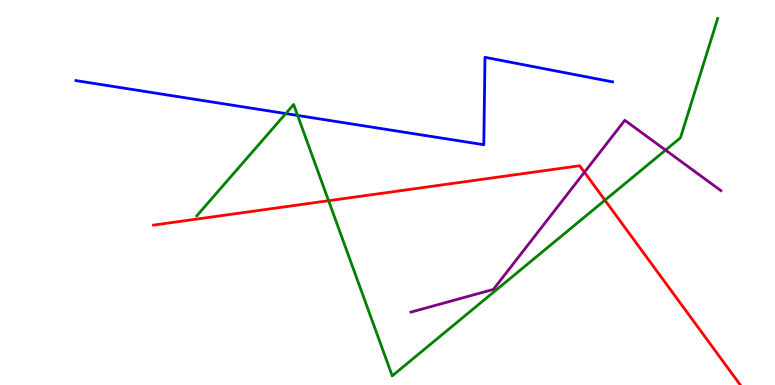[{'lines': ['blue', 'red'], 'intersections': []}, {'lines': ['green', 'red'], 'intersections': [{'x': 4.24, 'y': 4.79}, {'x': 7.81, 'y': 4.8}]}, {'lines': ['purple', 'red'], 'intersections': [{'x': 7.54, 'y': 5.53}]}, {'lines': ['blue', 'green'], 'intersections': [{'x': 3.69, 'y': 7.05}, {'x': 3.84, 'y': 7.0}]}, {'lines': ['blue', 'purple'], 'intersections': []}, {'lines': ['green', 'purple'], 'intersections': [{'x': 8.59, 'y': 6.1}]}]